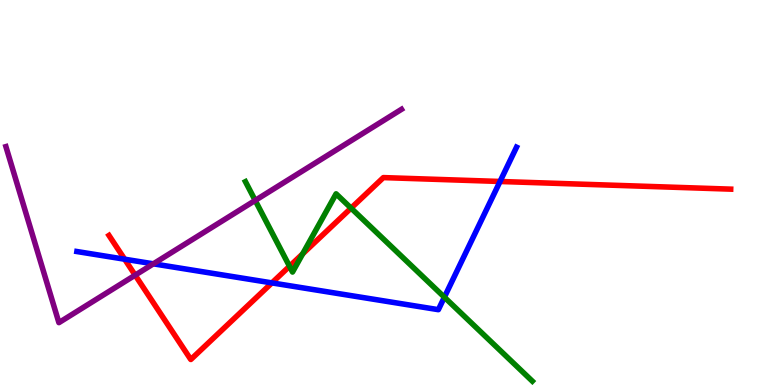[{'lines': ['blue', 'red'], 'intersections': [{'x': 1.61, 'y': 3.27}, {'x': 3.51, 'y': 2.65}, {'x': 6.45, 'y': 5.29}]}, {'lines': ['green', 'red'], 'intersections': [{'x': 3.74, 'y': 3.08}, {'x': 3.91, 'y': 3.41}, {'x': 4.53, 'y': 4.59}]}, {'lines': ['purple', 'red'], 'intersections': [{'x': 1.74, 'y': 2.85}]}, {'lines': ['blue', 'green'], 'intersections': [{'x': 5.73, 'y': 2.28}]}, {'lines': ['blue', 'purple'], 'intersections': [{'x': 1.98, 'y': 3.15}]}, {'lines': ['green', 'purple'], 'intersections': [{'x': 3.29, 'y': 4.79}]}]